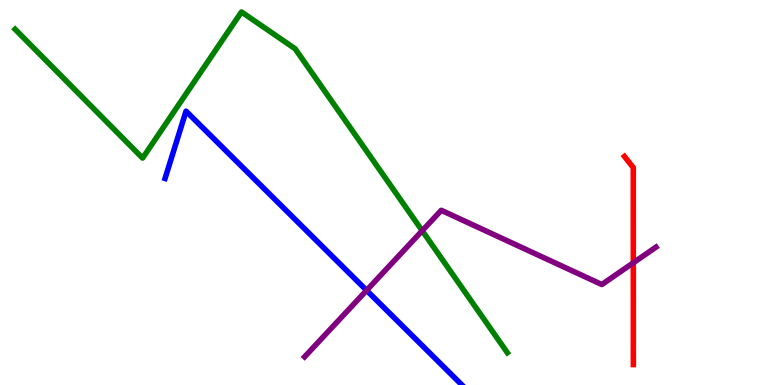[{'lines': ['blue', 'red'], 'intersections': []}, {'lines': ['green', 'red'], 'intersections': []}, {'lines': ['purple', 'red'], 'intersections': [{'x': 8.17, 'y': 3.17}]}, {'lines': ['blue', 'green'], 'intersections': []}, {'lines': ['blue', 'purple'], 'intersections': [{'x': 4.73, 'y': 2.46}]}, {'lines': ['green', 'purple'], 'intersections': [{'x': 5.45, 'y': 4.01}]}]